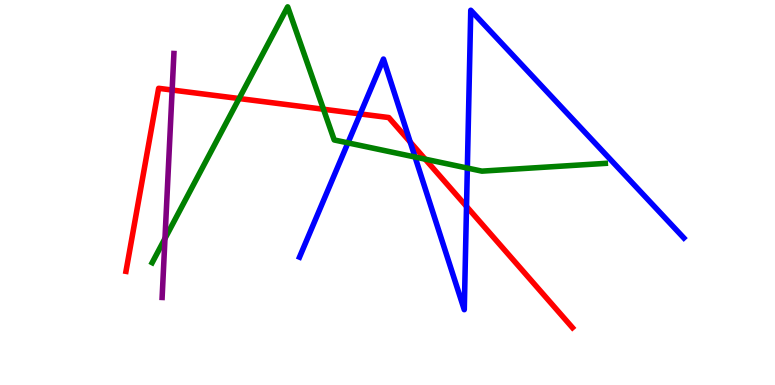[{'lines': ['blue', 'red'], 'intersections': [{'x': 4.65, 'y': 7.04}, {'x': 5.29, 'y': 6.31}, {'x': 6.02, 'y': 4.64}]}, {'lines': ['green', 'red'], 'intersections': [{'x': 3.09, 'y': 7.44}, {'x': 4.17, 'y': 7.16}, {'x': 5.49, 'y': 5.87}]}, {'lines': ['purple', 'red'], 'intersections': [{'x': 2.22, 'y': 7.66}]}, {'lines': ['blue', 'green'], 'intersections': [{'x': 4.49, 'y': 6.29}, {'x': 5.36, 'y': 5.92}, {'x': 6.03, 'y': 5.63}]}, {'lines': ['blue', 'purple'], 'intersections': []}, {'lines': ['green', 'purple'], 'intersections': [{'x': 2.13, 'y': 3.8}]}]